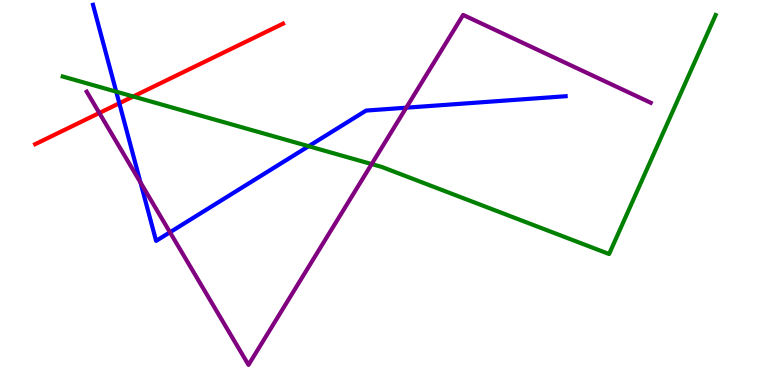[{'lines': ['blue', 'red'], 'intersections': [{'x': 1.54, 'y': 7.32}]}, {'lines': ['green', 'red'], 'intersections': [{'x': 1.72, 'y': 7.49}]}, {'lines': ['purple', 'red'], 'intersections': [{'x': 1.28, 'y': 7.07}]}, {'lines': ['blue', 'green'], 'intersections': [{'x': 1.5, 'y': 7.62}, {'x': 3.98, 'y': 6.2}]}, {'lines': ['blue', 'purple'], 'intersections': [{'x': 1.81, 'y': 5.26}, {'x': 2.19, 'y': 3.97}, {'x': 5.24, 'y': 7.2}]}, {'lines': ['green', 'purple'], 'intersections': [{'x': 4.8, 'y': 5.74}]}]